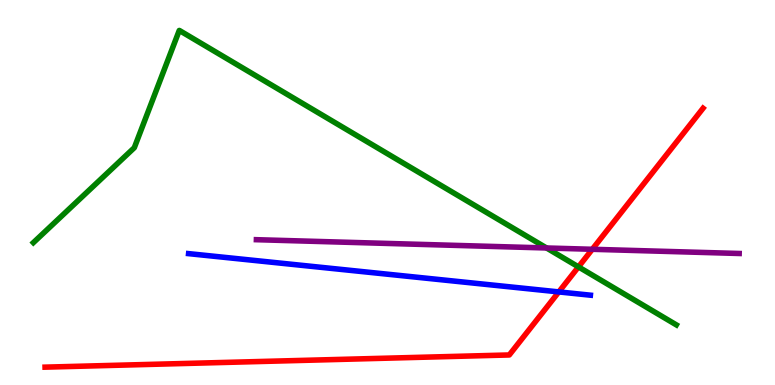[{'lines': ['blue', 'red'], 'intersections': [{'x': 7.21, 'y': 2.42}]}, {'lines': ['green', 'red'], 'intersections': [{'x': 7.46, 'y': 3.07}]}, {'lines': ['purple', 'red'], 'intersections': [{'x': 7.64, 'y': 3.52}]}, {'lines': ['blue', 'green'], 'intersections': []}, {'lines': ['blue', 'purple'], 'intersections': []}, {'lines': ['green', 'purple'], 'intersections': [{'x': 7.05, 'y': 3.56}]}]